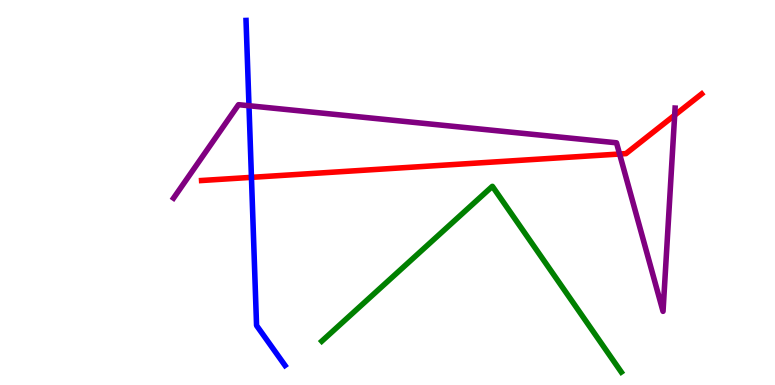[{'lines': ['blue', 'red'], 'intersections': [{'x': 3.24, 'y': 5.39}]}, {'lines': ['green', 'red'], 'intersections': []}, {'lines': ['purple', 'red'], 'intersections': [{'x': 7.99, 'y': 6.0}, {'x': 8.71, 'y': 7.01}]}, {'lines': ['blue', 'green'], 'intersections': []}, {'lines': ['blue', 'purple'], 'intersections': [{'x': 3.21, 'y': 7.25}]}, {'lines': ['green', 'purple'], 'intersections': []}]